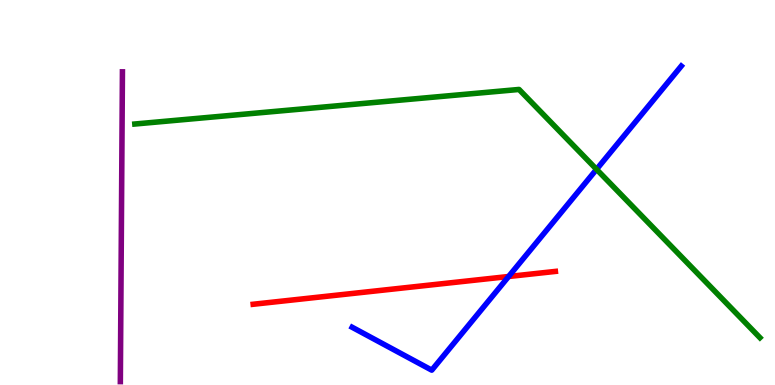[{'lines': ['blue', 'red'], 'intersections': [{'x': 6.56, 'y': 2.82}]}, {'lines': ['green', 'red'], 'intersections': []}, {'lines': ['purple', 'red'], 'intersections': []}, {'lines': ['blue', 'green'], 'intersections': [{'x': 7.7, 'y': 5.6}]}, {'lines': ['blue', 'purple'], 'intersections': []}, {'lines': ['green', 'purple'], 'intersections': []}]